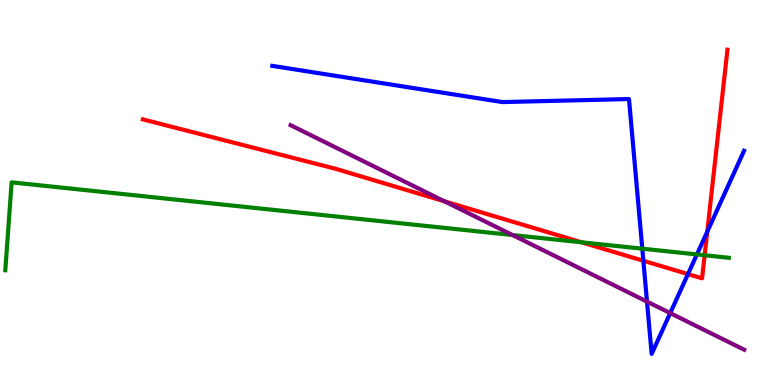[{'lines': ['blue', 'red'], 'intersections': [{'x': 8.3, 'y': 3.23}, {'x': 8.88, 'y': 2.88}, {'x': 9.13, 'y': 3.98}]}, {'lines': ['green', 'red'], 'intersections': [{'x': 7.5, 'y': 3.71}, {'x': 9.09, 'y': 3.37}]}, {'lines': ['purple', 'red'], 'intersections': [{'x': 5.73, 'y': 4.77}]}, {'lines': ['blue', 'green'], 'intersections': [{'x': 8.29, 'y': 3.54}, {'x': 8.99, 'y': 3.39}]}, {'lines': ['blue', 'purple'], 'intersections': [{'x': 8.35, 'y': 2.17}, {'x': 8.65, 'y': 1.87}]}, {'lines': ['green', 'purple'], 'intersections': [{'x': 6.61, 'y': 3.9}]}]